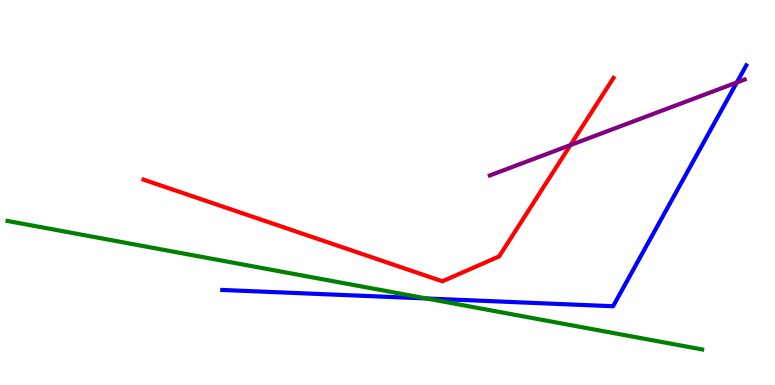[{'lines': ['blue', 'red'], 'intersections': []}, {'lines': ['green', 'red'], 'intersections': []}, {'lines': ['purple', 'red'], 'intersections': [{'x': 7.36, 'y': 6.23}]}, {'lines': ['blue', 'green'], 'intersections': [{'x': 5.5, 'y': 2.25}]}, {'lines': ['blue', 'purple'], 'intersections': [{'x': 9.51, 'y': 7.86}]}, {'lines': ['green', 'purple'], 'intersections': []}]